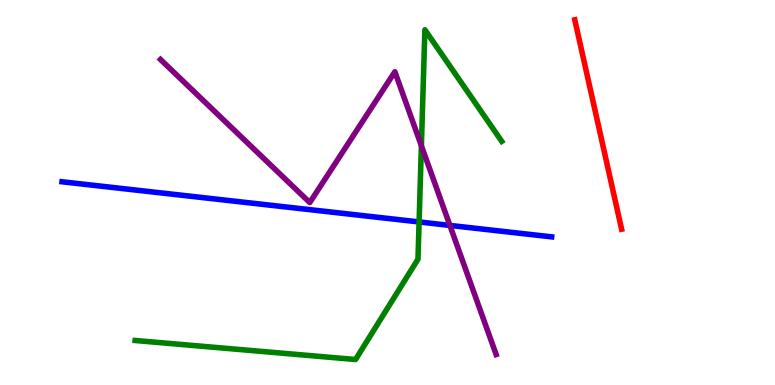[{'lines': ['blue', 'red'], 'intersections': []}, {'lines': ['green', 'red'], 'intersections': []}, {'lines': ['purple', 'red'], 'intersections': []}, {'lines': ['blue', 'green'], 'intersections': [{'x': 5.41, 'y': 4.24}]}, {'lines': ['blue', 'purple'], 'intersections': [{'x': 5.81, 'y': 4.15}]}, {'lines': ['green', 'purple'], 'intersections': [{'x': 5.44, 'y': 6.21}]}]